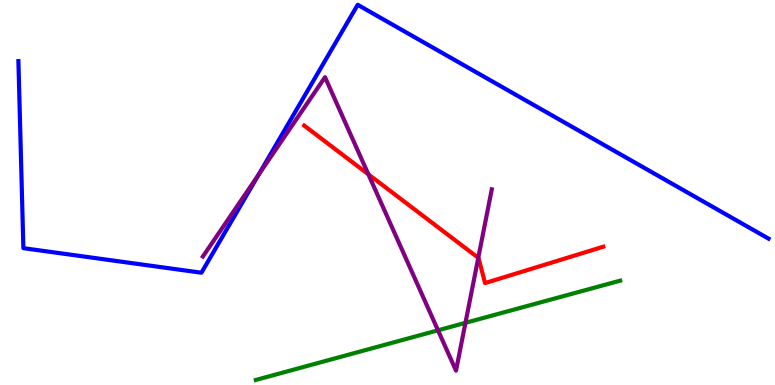[{'lines': ['blue', 'red'], 'intersections': []}, {'lines': ['green', 'red'], 'intersections': []}, {'lines': ['purple', 'red'], 'intersections': [{'x': 4.75, 'y': 5.47}, {'x': 6.17, 'y': 3.3}]}, {'lines': ['blue', 'green'], 'intersections': []}, {'lines': ['blue', 'purple'], 'intersections': [{'x': 3.34, 'y': 5.46}]}, {'lines': ['green', 'purple'], 'intersections': [{'x': 5.65, 'y': 1.42}, {'x': 6.01, 'y': 1.61}]}]